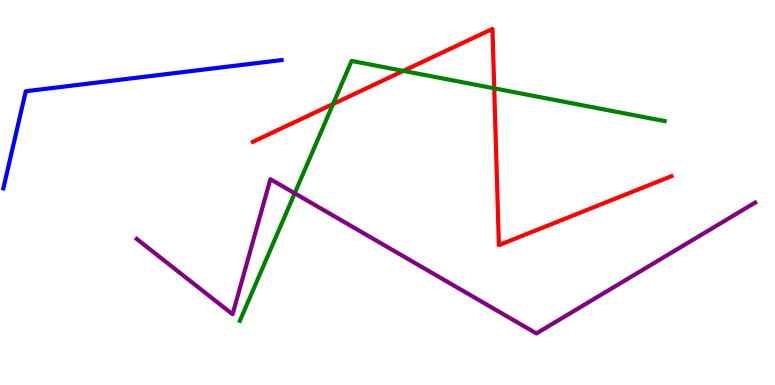[{'lines': ['blue', 'red'], 'intersections': []}, {'lines': ['green', 'red'], 'intersections': [{'x': 4.3, 'y': 7.3}, {'x': 5.21, 'y': 8.16}, {'x': 6.38, 'y': 7.71}]}, {'lines': ['purple', 'red'], 'intersections': []}, {'lines': ['blue', 'green'], 'intersections': []}, {'lines': ['blue', 'purple'], 'intersections': []}, {'lines': ['green', 'purple'], 'intersections': [{'x': 3.8, 'y': 4.98}]}]